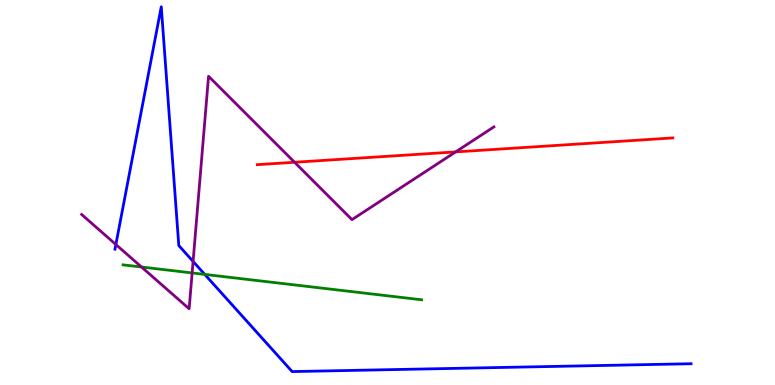[{'lines': ['blue', 'red'], 'intersections': []}, {'lines': ['green', 'red'], 'intersections': []}, {'lines': ['purple', 'red'], 'intersections': [{'x': 3.8, 'y': 5.79}, {'x': 5.88, 'y': 6.05}]}, {'lines': ['blue', 'green'], 'intersections': [{'x': 2.64, 'y': 2.87}]}, {'lines': ['blue', 'purple'], 'intersections': [{'x': 1.5, 'y': 3.65}, {'x': 2.49, 'y': 3.21}]}, {'lines': ['green', 'purple'], 'intersections': [{'x': 1.83, 'y': 3.06}, {'x': 2.48, 'y': 2.91}]}]